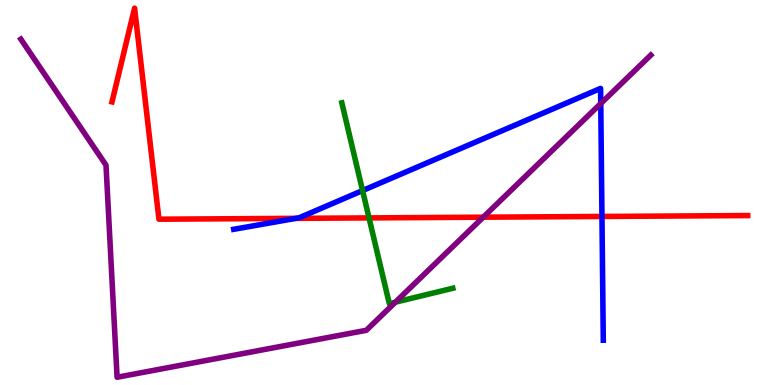[{'lines': ['blue', 'red'], 'intersections': [{'x': 3.82, 'y': 4.33}, {'x': 7.77, 'y': 4.38}]}, {'lines': ['green', 'red'], 'intersections': [{'x': 4.76, 'y': 4.34}]}, {'lines': ['purple', 'red'], 'intersections': [{'x': 6.24, 'y': 4.36}]}, {'lines': ['blue', 'green'], 'intersections': [{'x': 4.68, 'y': 5.05}]}, {'lines': ['blue', 'purple'], 'intersections': [{'x': 7.75, 'y': 7.31}]}, {'lines': ['green', 'purple'], 'intersections': [{'x': 5.1, 'y': 2.15}]}]